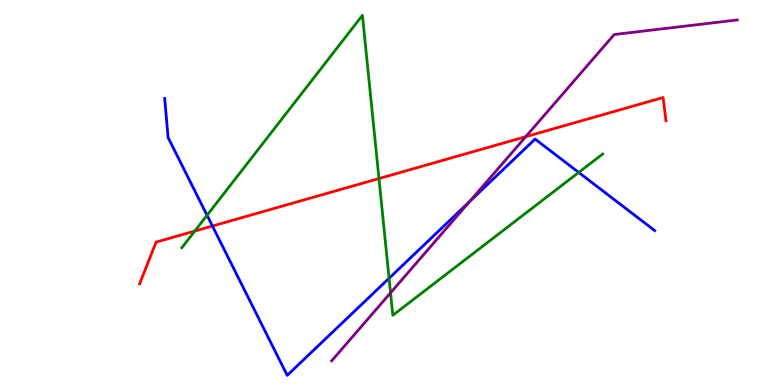[{'lines': ['blue', 'red'], 'intersections': [{'x': 2.74, 'y': 4.13}]}, {'lines': ['green', 'red'], 'intersections': [{'x': 2.51, 'y': 4.0}, {'x': 4.89, 'y': 5.36}]}, {'lines': ['purple', 'red'], 'intersections': [{'x': 6.78, 'y': 6.45}]}, {'lines': ['blue', 'green'], 'intersections': [{'x': 2.67, 'y': 4.41}, {'x': 5.02, 'y': 2.77}, {'x': 7.47, 'y': 5.52}]}, {'lines': ['blue', 'purple'], 'intersections': [{'x': 6.06, 'y': 4.77}]}, {'lines': ['green', 'purple'], 'intersections': [{'x': 5.04, 'y': 2.39}]}]